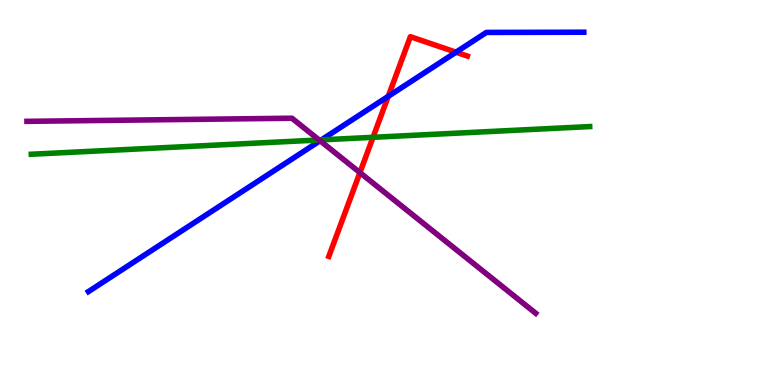[{'lines': ['blue', 'red'], 'intersections': [{'x': 5.01, 'y': 7.5}, {'x': 5.88, 'y': 8.64}]}, {'lines': ['green', 'red'], 'intersections': [{'x': 4.81, 'y': 6.43}]}, {'lines': ['purple', 'red'], 'intersections': [{'x': 4.64, 'y': 5.52}]}, {'lines': ['blue', 'green'], 'intersections': [{'x': 4.15, 'y': 6.37}]}, {'lines': ['blue', 'purple'], 'intersections': [{'x': 4.13, 'y': 6.34}]}, {'lines': ['green', 'purple'], 'intersections': [{'x': 4.12, 'y': 6.36}]}]